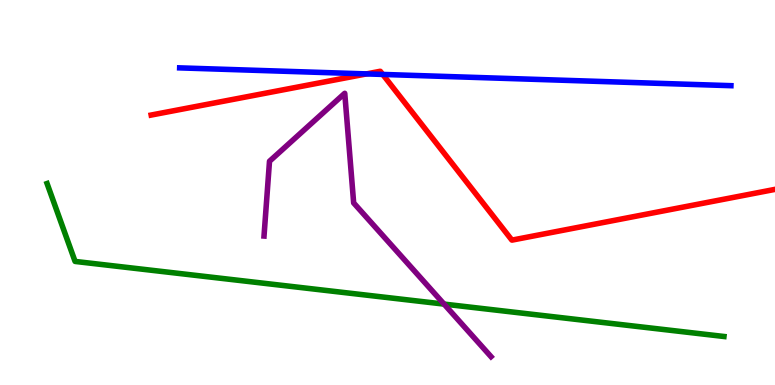[{'lines': ['blue', 'red'], 'intersections': [{'x': 4.73, 'y': 8.08}, {'x': 4.94, 'y': 8.07}]}, {'lines': ['green', 'red'], 'intersections': []}, {'lines': ['purple', 'red'], 'intersections': []}, {'lines': ['blue', 'green'], 'intersections': []}, {'lines': ['blue', 'purple'], 'intersections': []}, {'lines': ['green', 'purple'], 'intersections': [{'x': 5.73, 'y': 2.1}]}]